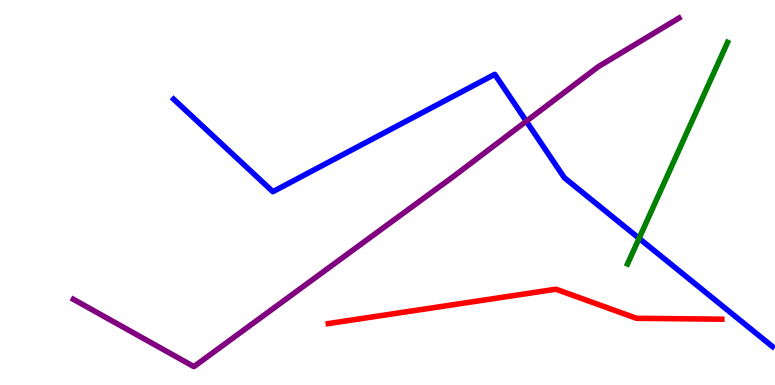[{'lines': ['blue', 'red'], 'intersections': []}, {'lines': ['green', 'red'], 'intersections': []}, {'lines': ['purple', 'red'], 'intersections': []}, {'lines': ['blue', 'green'], 'intersections': [{'x': 8.25, 'y': 3.81}]}, {'lines': ['blue', 'purple'], 'intersections': [{'x': 6.79, 'y': 6.85}]}, {'lines': ['green', 'purple'], 'intersections': []}]